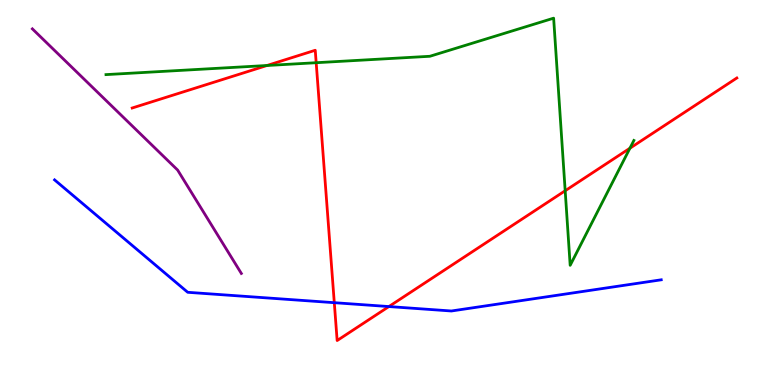[{'lines': ['blue', 'red'], 'intersections': [{'x': 4.31, 'y': 2.14}, {'x': 5.02, 'y': 2.04}]}, {'lines': ['green', 'red'], 'intersections': [{'x': 3.44, 'y': 8.3}, {'x': 4.08, 'y': 8.37}, {'x': 7.29, 'y': 5.05}, {'x': 8.13, 'y': 6.15}]}, {'lines': ['purple', 'red'], 'intersections': []}, {'lines': ['blue', 'green'], 'intersections': []}, {'lines': ['blue', 'purple'], 'intersections': []}, {'lines': ['green', 'purple'], 'intersections': []}]